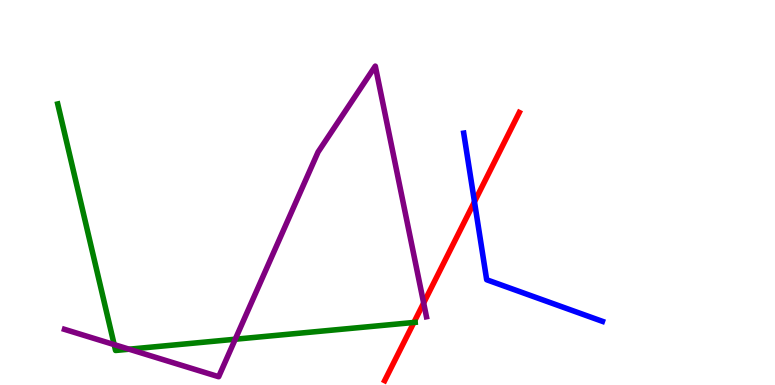[{'lines': ['blue', 'red'], 'intersections': [{'x': 6.12, 'y': 4.76}]}, {'lines': ['green', 'red'], 'intersections': [{'x': 5.34, 'y': 1.62}]}, {'lines': ['purple', 'red'], 'intersections': [{'x': 5.47, 'y': 2.13}]}, {'lines': ['blue', 'green'], 'intersections': []}, {'lines': ['blue', 'purple'], 'intersections': []}, {'lines': ['green', 'purple'], 'intersections': [{'x': 1.47, 'y': 1.05}, {'x': 1.67, 'y': 0.93}, {'x': 3.04, 'y': 1.19}]}]